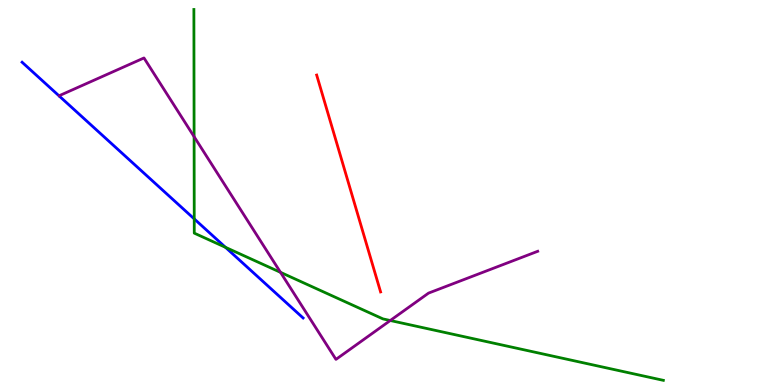[{'lines': ['blue', 'red'], 'intersections': []}, {'lines': ['green', 'red'], 'intersections': []}, {'lines': ['purple', 'red'], 'intersections': []}, {'lines': ['blue', 'green'], 'intersections': [{'x': 2.51, 'y': 4.31}, {'x': 2.91, 'y': 3.58}]}, {'lines': ['blue', 'purple'], 'intersections': []}, {'lines': ['green', 'purple'], 'intersections': [{'x': 2.5, 'y': 6.45}, {'x': 3.62, 'y': 2.93}, {'x': 5.04, 'y': 1.68}]}]